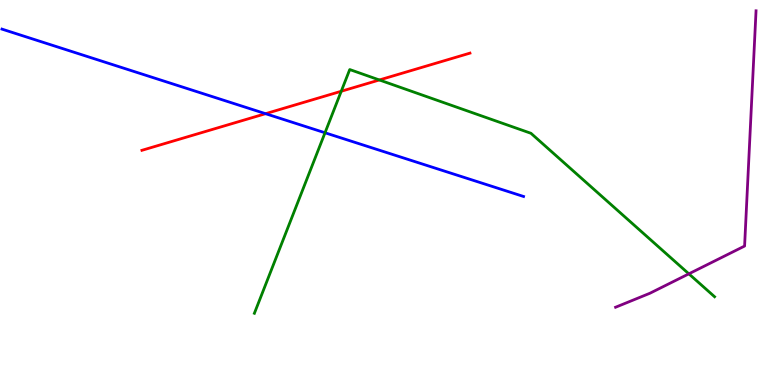[{'lines': ['blue', 'red'], 'intersections': [{'x': 3.43, 'y': 7.05}]}, {'lines': ['green', 'red'], 'intersections': [{'x': 4.4, 'y': 7.63}, {'x': 4.9, 'y': 7.92}]}, {'lines': ['purple', 'red'], 'intersections': []}, {'lines': ['blue', 'green'], 'intersections': [{'x': 4.19, 'y': 6.55}]}, {'lines': ['blue', 'purple'], 'intersections': []}, {'lines': ['green', 'purple'], 'intersections': [{'x': 8.89, 'y': 2.89}]}]